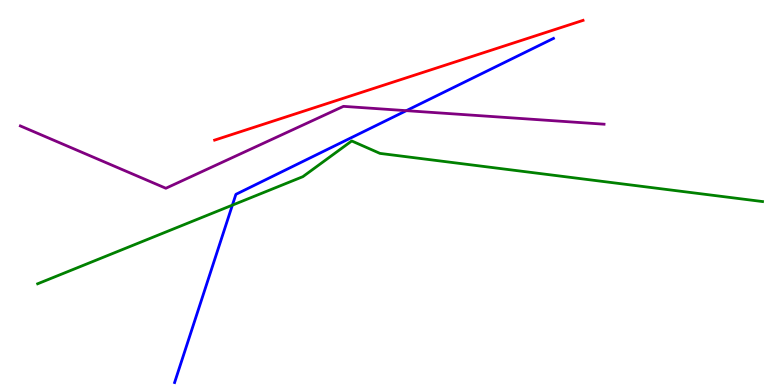[{'lines': ['blue', 'red'], 'intersections': []}, {'lines': ['green', 'red'], 'intersections': []}, {'lines': ['purple', 'red'], 'intersections': []}, {'lines': ['blue', 'green'], 'intersections': [{'x': 3.0, 'y': 4.67}]}, {'lines': ['blue', 'purple'], 'intersections': [{'x': 5.24, 'y': 7.13}]}, {'lines': ['green', 'purple'], 'intersections': []}]